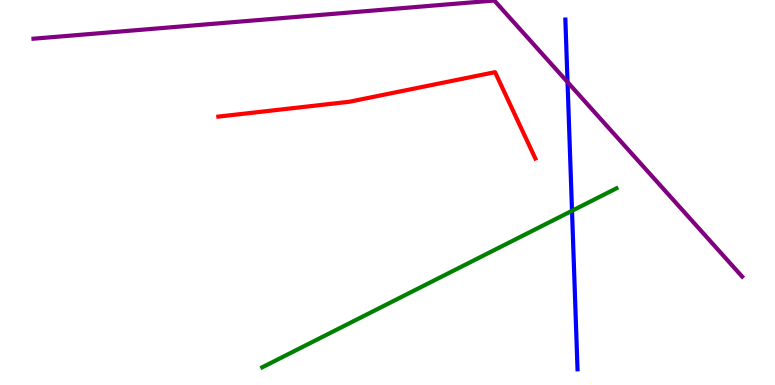[{'lines': ['blue', 'red'], 'intersections': []}, {'lines': ['green', 'red'], 'intersections': []}, {'lines': ['purple', 'red'], 'intersections': []}, {'lines': ['blue', 'green'], 'intersections': [{'x': 7.38, 'y': 4.52}]}, {'lines': ['blue', 'purple'], 'intersections': [{'x': 7.32, 'y': 7.87}]}, {'lines': ['green', 'purple'], 'intersections': []}]